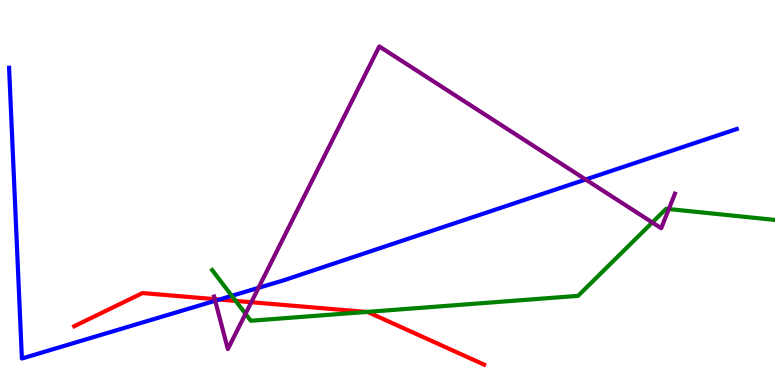[{'lines': ['blue', 'red'], 'intersections': [{'x': 2.83, 'y': 2.22}]}, {'lines': ['green', 'red'], 'intersections': [{'x': 3.04, 'y': 2.18}, {'x': 4.73, 'y': 1.9}]}, {'lines': ['purple', 'red'], 'intersections': [{'x': 2.77, 'y': 2.23}, {'x': 3.24, 'y': 2.15}]}, {'lines': ['blue', 'green'], 'intersections': [{'x': 2.99, 'y': 2.32}]}, {'lines': ['blue', 'purple'], 'intersections': [{'x': 2.78, 'y': 2.19}, {'x': 3.34, 'y': 2.52}, {'x': 7.56, 'y': 5.34}]}, {'lines': ['green', 'purple'], 'intersections': [{'x': 3.17, 'y': 1.85}, {'x': 8.42, 'y': 4.22}, {'x': 8.63, 'y': 4.57}]}]